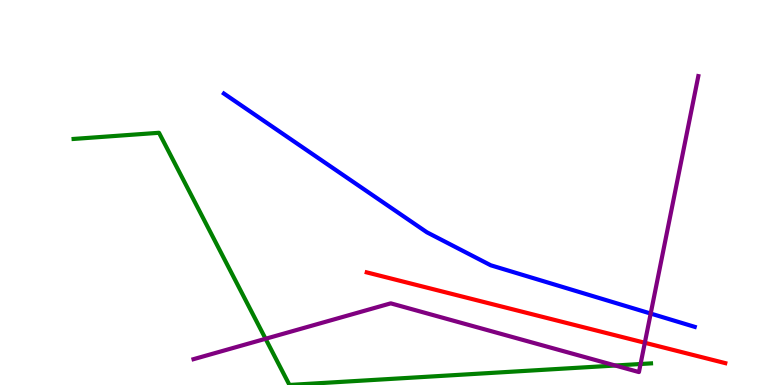[{'lines': ['blue', 'red'], 'intersections': []}, {'lines': ['green', 'red'], 'intersections': []}, {'lines': ['purple', 'red'], 'intersections': [{'x': 8.32, 'y': 1.1}]}, {'lines': ['blue', 'green'], 'intersections': []}, {'lines': ['blue', 'purple'], 'intersections': [{'x': 8.4, 'y': 1.86}]}, {'lines': ['green', 'purple'], 'intersections': [{'x': 3.43, 'y': 1.2}, {'x': 7.94, 'y': 0.506}, {'x': 8.27, 'y': 0.545}]}]